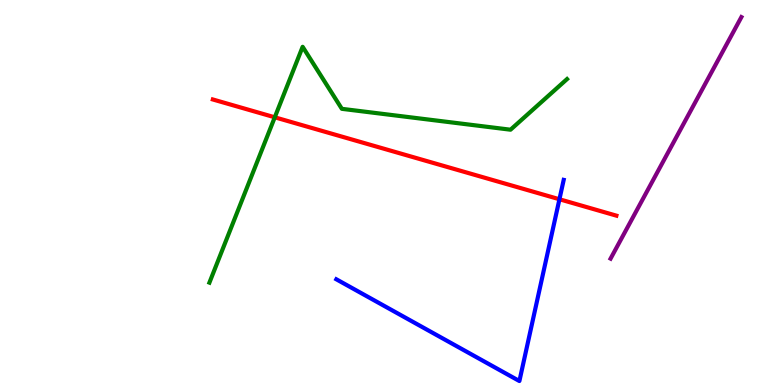[{'lines': ['blue', 'red'], 'intersections': [{'x': 7.22, 'y': 4.82}]}, {'lines': ['green', 'red'], 'intersections': [{'x': 3.55, 'y': 6.95}]}, {'lines': ['purple', 'red'], 'intersections': []}, {'lines': ['blue', 'green'], 'intersections': []}, {'lines': ['blue', 'purple'], 'intersections': []}, {'lines': ['green', 'purple'], 'intersections': []}]